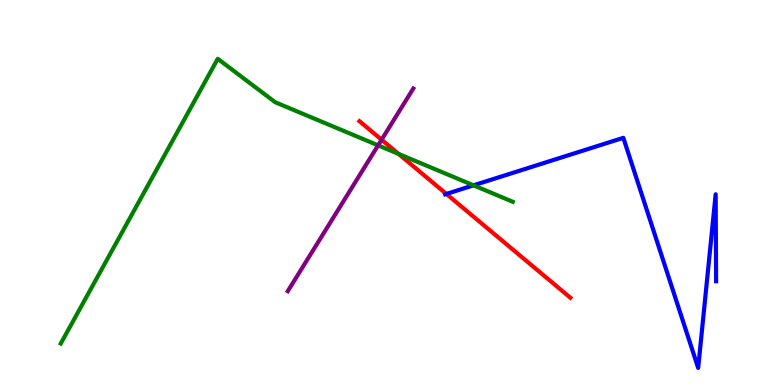[{'lines': ['blue', 'red'], 'intersections': [{'x': 5.76, 'y': 4.96}]}, {'lines': ['green', 'red'], 'intersections': [{'x': 5.14, 'y': 6.0}]}, {'lines': ['purple', 'red'], 'intersections': [{'x': 4.92, 'y': 6.37}]}, {'lines': ['blue', 'green'], 'intersections': [{'x': 6.11, 'y': 5.19}]}, {'lines': ['blue', 'purple'], 'intersections': []}, {'lines': ['green', 'purple'], 'intersections': [{'x': 4.88, 'y': 6.22}]}]